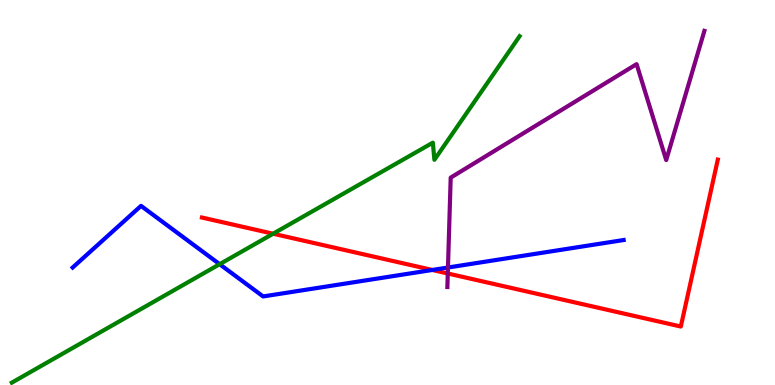[{'lines': ['blue', 'red'], 'intersections': [{'x': 5.58, 'y': 2.99}]}, {'lines': ['green', 'red'], 'intersections': [{'x': 3.52, 'y': 3.93}]}, {'lines': ['purple', 'red'], 'intersections': [{'x': 5.78, 'y': 2.9}]}, {'lines': ['blue', 'green'], 'intersections': [{'x': 2.83, 'y': 3.14}]}, {'lines': ['blue', 'purple'], 'intersections': [{'x': 5.78, 'y': 3.05}]}, {'lines': ['green', 'purple'], 'intersections': []}]